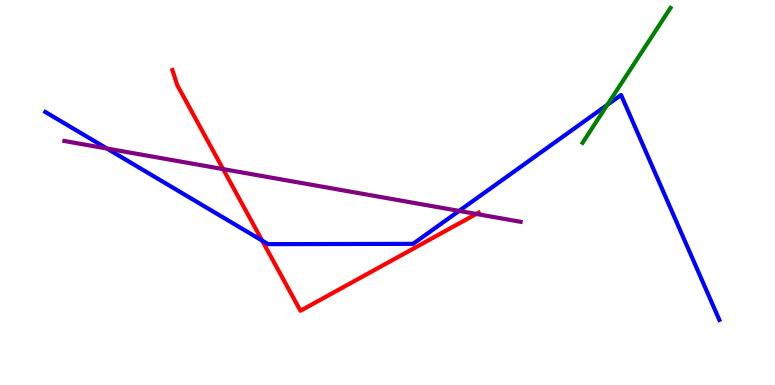[{'lines': ['blue', 'red'], 'intersections': [{'x': 3.38, 'y': 3.75}]}, {'lines': ['green', 'red'], 'intersections': []}, {'lines': ['purple', 'red'], 'intersections': [{'x': 2.88, 'y': 5.61}, {'x': 6.15, 'y': 4.44}]}, {'lines': ['blue', 'green'], 'intersections': [{'x': 7.84, 'y': 7.28}]}, {'lines': ['blue', 'purple'], 'intersections': [{'x': 1.38, 'y': 6.14}, {'x': 5.92, 'y': 4.52}]}, {'lines': ['green', 'purple'], 'intersections': []}]